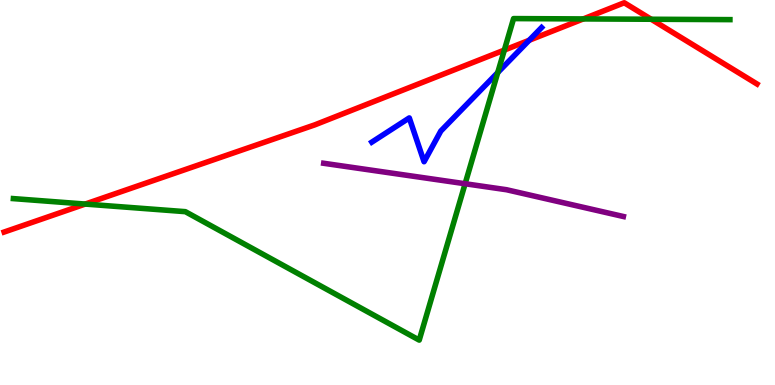[{'lines': ['blue', 'red'], 'intersections': [{'x': 6.83, 'y': 8.95}]}, {'lines': ['green', 'red'], 'intersections': [{'x': 1.1, 'y': 4.7}, {'x': 6.51, 'y': 8.7}, {'x': 7.53, 'y': 9.51}, {'x': 8.4, 'y': 9.5}]}, {'lines': ['purple', 'red'], 'intersections': []}, {'lines': ['blue', 'green'], 'intersections': [{'x': 6.42, 'y': 8.11}]}, {'lines': ['blue', 'purple'], 'intersections': []}, {'lines': ['green', 'purple'], 'intersections': [{'x': 6.0, 'y': 5.23}]}]